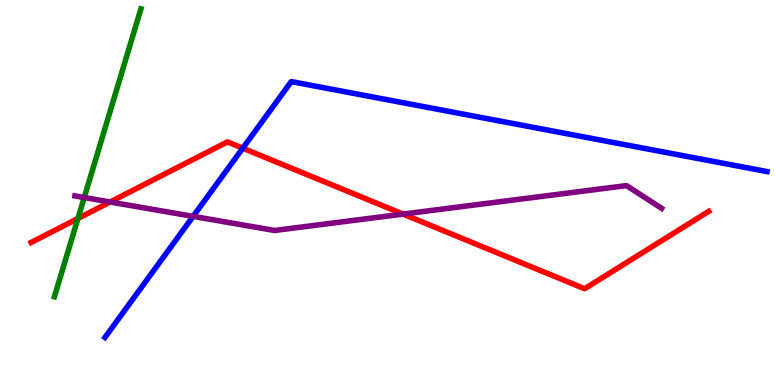[{'lines': ['blue', 'red'], 'intersections': [{'x': 3.13, 'y': 6.15}]}, {'lines': ['green', 'red'], 'intersections': [{'x': 1.01, 'y': 4.33}]}, {'lines': ['purple', 'red'], 'intersections': [{'x': 1.42, 'y': 4.75}, {'x': 5.2, 'y': 4.44}]}, {'lines': ['blue', 'green'], 'intersections': []}, {'lines': ['blue', 'purple'], 'intersections': [{'x': 2.49, 'y': 4.38}]}, {'lines': ['green', 'purple'], 'intersections': [{'x': 1.09, 'y': 4.87}]}]